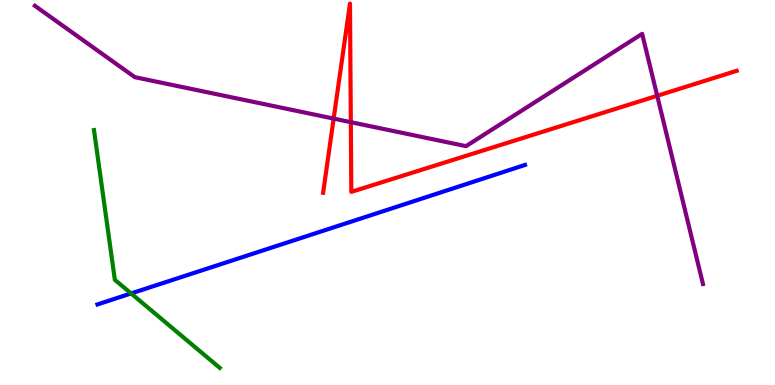[{'lines': ['blue', 'red'], 'intersections': []}, {'lines': ['green', 'red'], 'intersections': []}, {'lines': ['purple', 'red'], 'intersections': [{'x': 4.31, 'y': 6.92}, {'x': 4.53, 'y': 6.83}, {'x': 8.48, 'y': 7.51}]}, {'lines': ['blue', 'green'], 'intersections': [{'x': 1.69, 'y': 2.38}]}, {'lines': ['blue', 'purple'], 'intersections': []}, {'lines': ['green', 'purple'], 'intersections': []}]